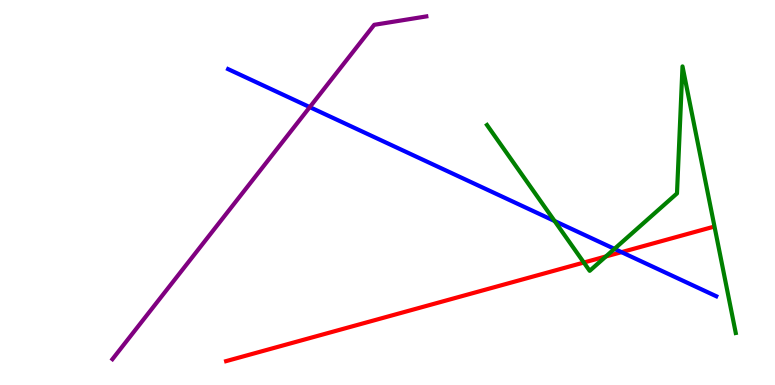[{'lines': ['blue', 'red'], 'intersections': [{'x': 8.02, 'y': 3.45}]}, {'lines': ['green', 'red'], 'intersections': [{'x': 7.53, 'y': 3.18}, {'x': 7.82, 'y': 3.34}]}, {'lines': ['purple', 'red'], 'intersections': []}, {'lines': ['blue', 'green'], 'intersections': [{'x': 7.16, 'y': 4.26}, {'x': 7.93, 'y': 3.54}]}, {'lines': ['blue', 'purple'], 'intersections': [{'x': 4.0, 'y': 7.22}]}, {'lines': ['green', 'purple'], 'intersections': []}]